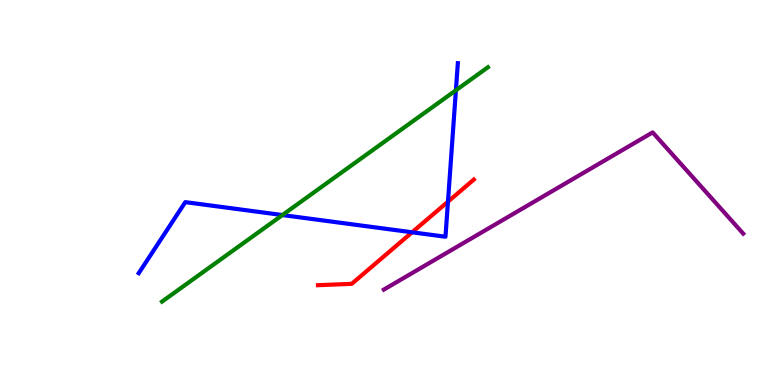[{'lines': ['blue', 'red'], 'intersections': [{'x': 5.32, 'y': 3.97}, {'x': 5.78, 'y': 4.76}]}, {'lines': ['green', 'red'], 'intersections': []}, {'lines': ['purple', 'red'], 'intersections': []}, {'lines': ['blue', 'green'], 'intersections': [{'x': 3.64, 'y': 4.41}, {'x': 5.88, 'y': 7.65}]}, {'lines': ['blue', 'purple'], 'intersections': []}, {'lines': ['green', 'purple'], 'intersections': []}]